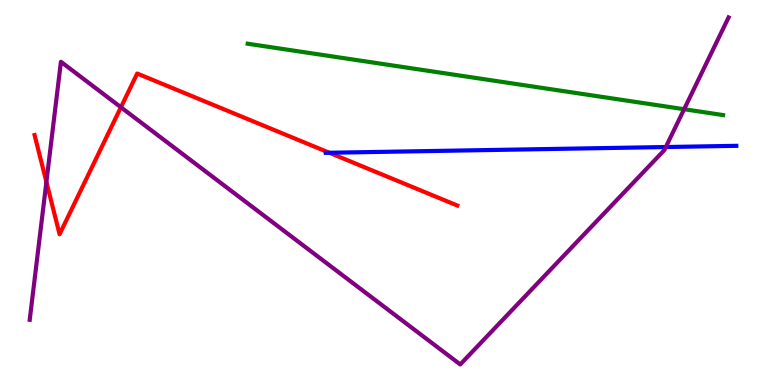[{'lines': ['blue', 'red'], 'intersections': [{'x': 4.25, 'y': 6.03}]}, {'lines': ['green', 'red'], 'intersections': []}, {'lines': ['purple', 'red'], 'intersections': [{'x': 0.599, 'y': 5.27}, {'x': 1.56, 'y': 7.21}]}, {'lines': ['blue', 'green'], 'intersections': []}, {'lines': ['blue', 'purple'], 'intersections': [{'x': 8.59, 'y': 6.18}]}, {'lines': ['green', 'purple'], 'intersections': [{'x': 8.83, 'y': 7.16}]}]